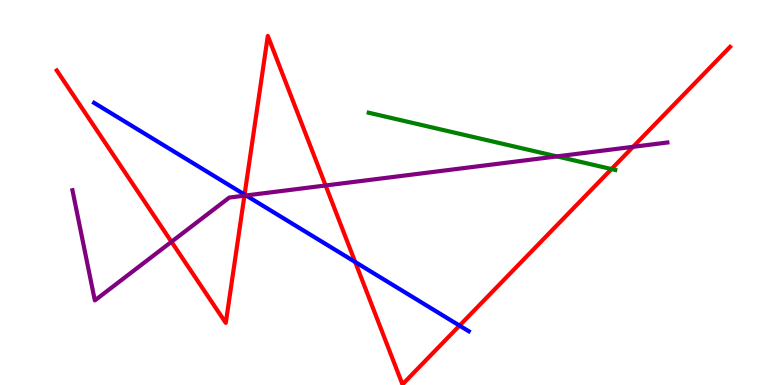[{'lines': ['blue', 'red'], 'intersections': [{'x': 3.16, 'y': 4.95}, {'x': 4.58, 'y': 3.2}, {'x': 5.93, 'y': 1.54}]}, {'lines': ['green', 'red'], 'intersections': [{'x': 7.89, 'y': 5.61}]}, {'lines': ['purple', 'red'], 'intersections': [{'x': 2.21, 'y': 3.72}, {'x': 3.15, 'y': 4.92}, {'x': 4.2, 'y': 5.18}, {'x': 8.17, 'y': 6.19}]}, {'lines': ['blue', 'green'], 'intersections': []}, {'lines': ['blue', 'purple'], 'intersections': [{'x': 3.17, 'y': 4.92}]}, {'lines': ['green', 'purple'], 'intersections': [{'x': 7.19, 'y': 5.94}]}]